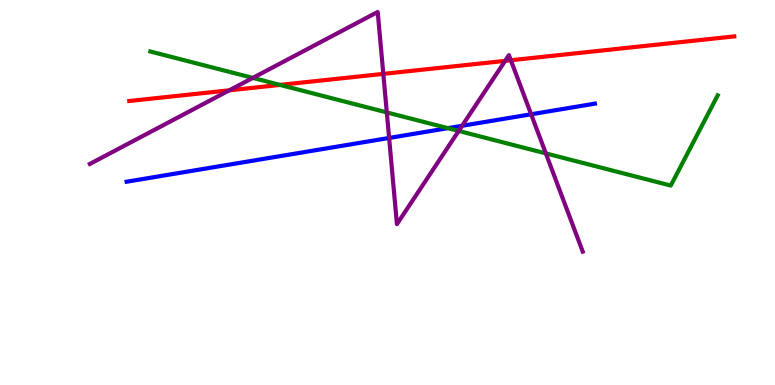[{'lines': ['blue', 'red'], 'intersections': []}, {'lines': ['green', 'red'], 'intersections': [{'x': 3.61, 'y': 7.79}]}, {'lines': ['purple', 'red'], 'intersections': [{'x': 2.96, 'y': 7.65}, {'x': 4.95, 'y': 8.08}, {'x': 6.52, 'y': 8.42}, {'x': 6.59, 'y': 8.44}]}, {'lines': ['blue', 'green'], 'intersections': [{'x': 5.78, 'y': 6.67}]}, {'lines': ['blue', 'purple'], 'intersections': [{'x': 5.02, 'y': 6.42}, {'x': 5.96, 'y': 6.73}, {'x': 6.85, 'y': 7.03}]}, {'lines': ['green', 'purple'], 'intersections': [{'x': 3.26, 'y': 7.98}, {'x': 4.99, 'y': 7.08}, {'x': 5.92, 'y': 6.6}, {'x': 7.04, 'y': 6.02}]}]